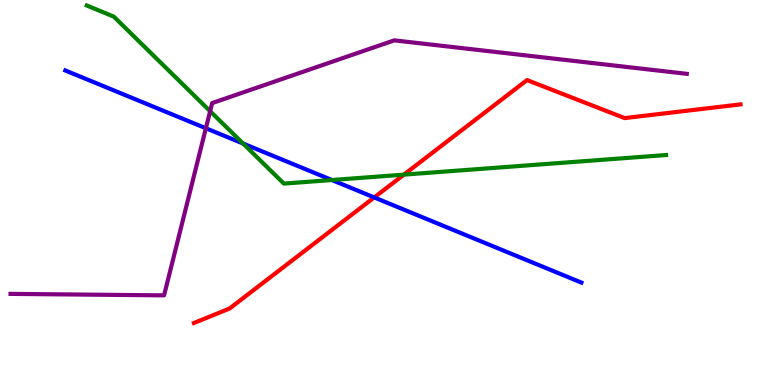[{'lines': ['blue', 'red'], 'intersections': [{'x': 4.83, 'y': 4.87}]}, {'lines': ['green', 'red'], 'intersections': [{'x': 5.21, 'y': 5.46}]}, {'lines': ['purple', 'red'], 'intersections': []}, {'lines': ['blue', 'green'], 'intersections': [{'x': 3.14, 'y': 6.27}, {'x': 4.28, 'y': 5.32}]}, {'lines': ['blue', 'purple'], 'intersections': [{'x': 2.66, 'y': 6.67}]}, {'lines': ['green', 'purple'], 'intersections': [{'x': 2.71, 'y': 7.11}]}]